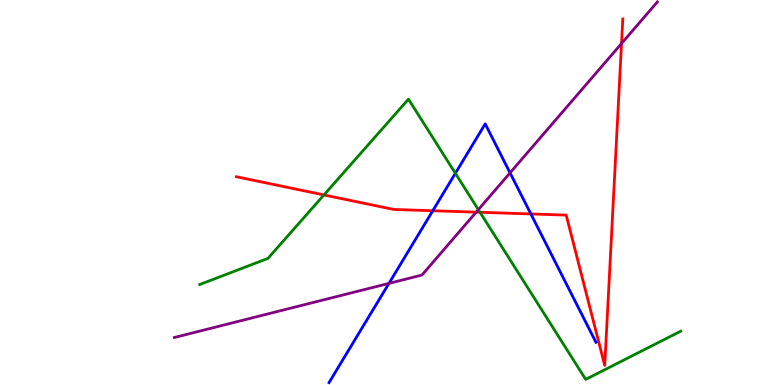[{'lines': ['blue', 'red'], 'intersections': [{'x': 5.58, 'y': 4.53}, {'x': 6.85, 'y': 4.44}]}, {'lines': ['green', 'red'], 'intersections': [{'x': 4.18, 'y': 4.94}, {'x': 6.19, 'y': 4.49}]}, {'lines': ['purple', 'red'], 'intersections': [{'x': 6.14, 'y': 4.49}, {'x': 8.02, 'y': 8.87}]}, {'lines': ['blue', 'green'], 'intersections': [{'x': 5.88, 'y': 5.5}]}, {'lines': ['blue', 'purple'], 'intersections': [{'x': 5.02, 'y': 2.64}, {'x': 6.58, 'y': 5.51}]}, {'lines': ['green', 'purple'], 'intersections': [{'x': 6.17, 'y': 4.55}]}]